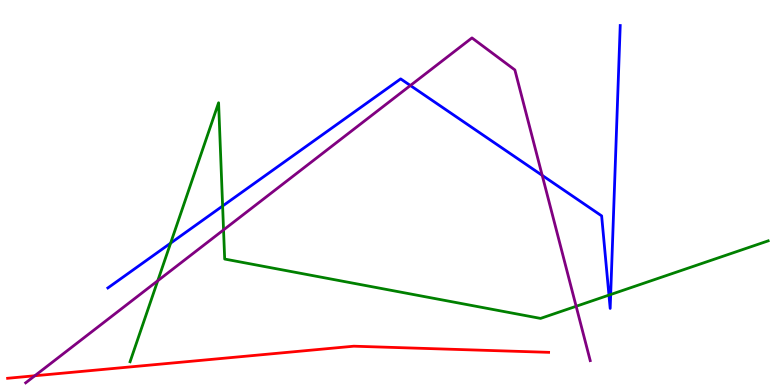[{'lines': ['blue', 'red'], 'intersections': []}, {'lines': ['green', 'red'], 'intersections': []}, {'lines': ['purple', 'red'], 'intersections': [{'x': 0.449, 'y': 0.24}]}, {'lines': ['blue', 'green'], 'intersections': [{'x': 2.2, 'y': 3.68}, {'x': 2.87, 'y': 4.65}, {'x': 7.86, 'y': 2.33}, {'x': 7.88, 'y': 2.35}]}, {'lines': ['blue', 'purple'], 'intersections': [{'x': 5.3, 'y': 7.78}, {'x': 7.0, 'y': 5.45}]}, {'lines': ['green', 'purple'], 'intersections': [{'x': 2.04, 'y': 2.71}, {'x': 2.88, 'y': 4.03}, {'x': 7.43, 'y': 2.04}]}]